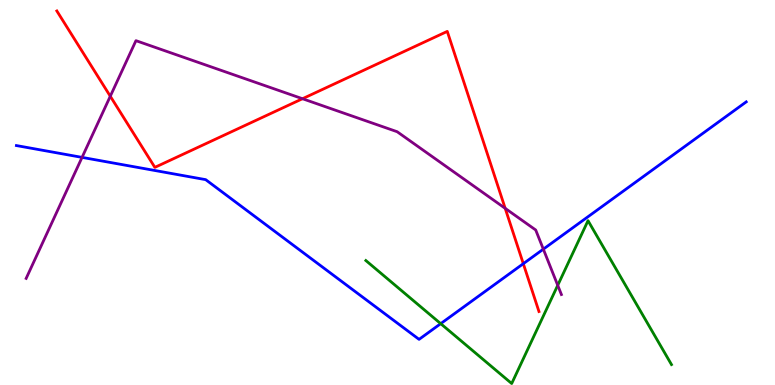[{'lines': ['blue', 'red'], 'intersections': [{'x': 6.75, 'y': 3.15}]}, {'lines': ['green', 'red'], 'intersections': []}, {'lines': ['purple', 'red'], 'intersections': [{'x': 1.42, 'y': 7.5}, {'x': 3.9, 'y': 7.44}, {'x': 6.52, 'y': 4.59}]}, {'lines': ['blue', 'green'], 'intersections': [{'x': 5.69, 'y': 1.59}]}, {'lines': ['blue', 'purple'], 'intersections': [{'x': 1.06, 'y': 5.91}, {'x': 7.01, 'y': 3.53}]}, {'lines': ['green', 'purple'], 'intersections': [{'x': 7.2, 'y': 2.59}]}]